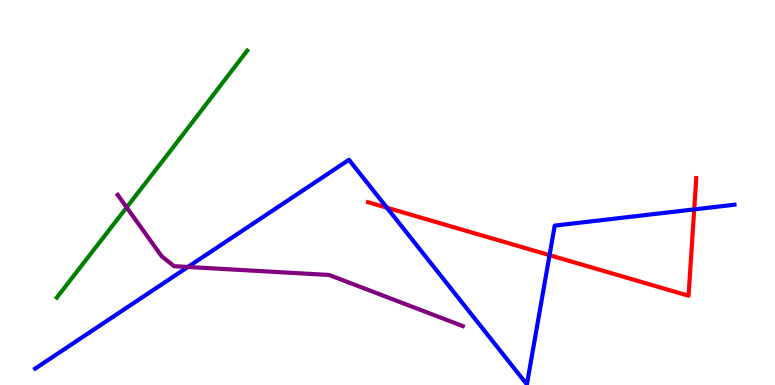[{'lines': ['blue', 'red'], 'intersections': [{'x': 4.99, 'y': 4.61}, {'x': 7.09, 'y': 3.37}, {'x': 8.96, 'y': 4.56}]}, {'lines': ['green', 'red'], 'intersections': []}, {'lines': ['purple', 'red'], 'intersections': []}, {'lines': ['blue', 'green'], 'intersections': []}, {'lines': ['blue', 'purple'], 'intersections': [{'x': 2.42, 'y': 3.07}]}, {'lines': ['green', 'purple'], 'intersections': [{'x': 1.63, 'y': 4.61}]}]